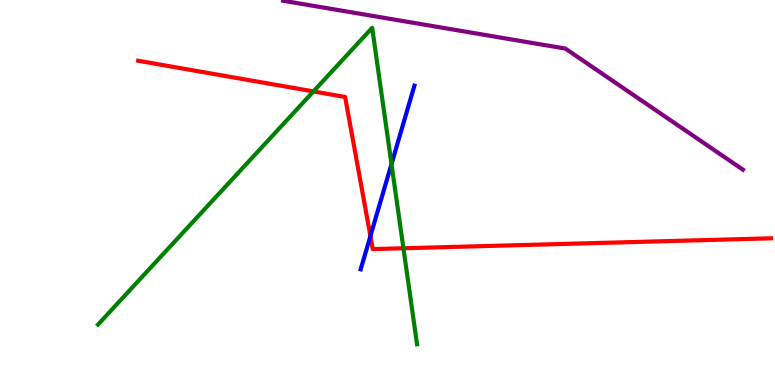[{'lines': ['blue', 'red'], 'intersections': [{'x': 4.78, 'y': 3.87}]}, {'lines': ['green', 'red'], 'intersections': [{'x': 4.04, 'y': 7.63}, {'x': 5.21, 'y': 3.55}]}, {'lines': ['purple', 'red'], 'intersections': []}, {'lines': ['blue', 'green'], 'intersections': [{'x': 5.05, 'y': 5.74}]}, {'lines': ['blue', 'purple'], 'intersections': []}, {'lines': ['green', 'purple'], 'intersections': []}]